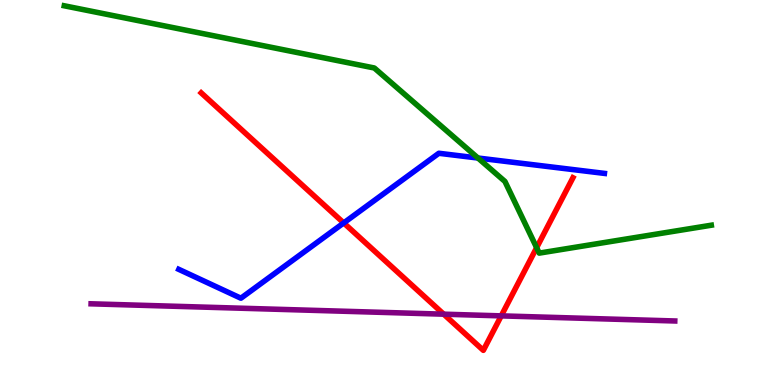[{'lines': ['blue', 'red'], 'intersections': [{'x': 4.44, 'y': 4.21}]}, {'lines': ['green', 'red'], 'intersections': [{'x': 6.92, 'y': 3.57}]}, {'lines': ['purple', 'red'], 'intersections': [{'x': 5.73, 'y': 1.84}, {'x': 6.47, 'y': 1.8}]}, {'lines': ['blue', 'green'], 'intersections': [{'x': 6.17, 'y': 5.9}]}, {'lines': ['blue', 'purple'], 'intersections': []}, {'lines': ['green', 'purple'], 'intersections': []}]